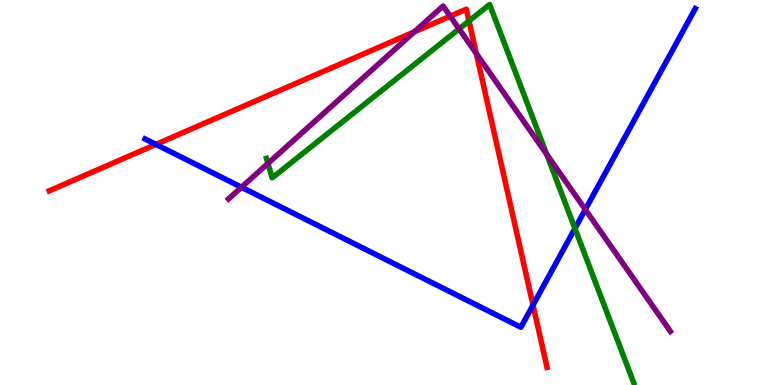[{'lines': ['blue', 'red'], 'intersections': [{'x': 2.01, 'y': 6.25}, {'x': 6.88, 'y': 2.08}]}, {'lines': ['green', 'red'], 'intersections': [{'x': 6.05, 'y': 9.45}]}, {'lines': ['purple', 'red'], 'intersections': [{'x': 5.35, 'y': 9.17}, {'x': 5.81, 'y': 9.58}, {'x': 6.15, 'y': 8.61}]}, {'lines': ['blue', 'green'], 'intersections': [{'x': 7.42, 'y': 4.07}]}, {'lines': ['blue', 'purple'], 'intersections': [{'x': 3.12, 'y': 5.14}, {'x': 7.55, 'y': 4.56}]}, {'lines': ['green', 'purple'], 'intersections': [{'x': 3.46, 'y': 5.75}, {'x': 5.92, 'y': 9.25}, {'x': 7.05, 'y': 5.99}]}]